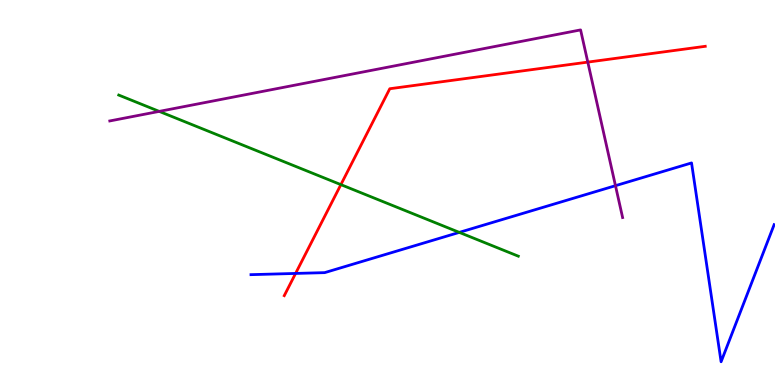[{'lines': ['blue', 'red'], 'intersections': [{'x': 3.81, 'y': 2.9}]}, {'lines': ['green', 'red'], 'intersections': [{'x': 4.4, 'y': 5.2}]}, {'lines': ['purple', 'red'], 'intersections': [{'x': 7.58, 'y': 8.39}]}, {'lines': ['blue', 'green'], 'intersections': [{'x': 5.93, 'y': 3.96}]}, {'lines': ['blue', 'purple'], 'intersections': [{'x': 7.94, 'y': 5.18}]}, {'lines': ['green', 'purple'], 'intersections': [{'x': 2.05, 'y': 7.11}]}]